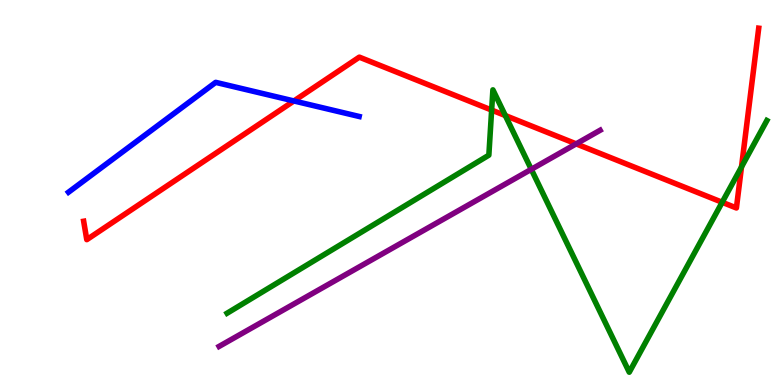[{'lines': ['blue', 'red'], 'intersections': [{'x': 3.79, 'y': 7.38}]}, {'lines': ['green', 'red'], 'intersections': [{'x': 6.34, 'y': 7.14}, {'x': 6.52, 'y': 7.0}, {'x': 9.32, 'y': 4.75}, {'x': 9.57, 'y': 5.66}]}, {'lines': ['purple', 'red'], 'intersections': [{'x': 7.43, 'y': 6.26}]}, {'lines': ['blue', 'green'], 'intersections': []}, {'lines': ['blue', 'purple'], 'intersections': []}, {'lines': ['green', 'purple'], 'intersections': [{'x': 6.86, 'y': 5.6}]}]